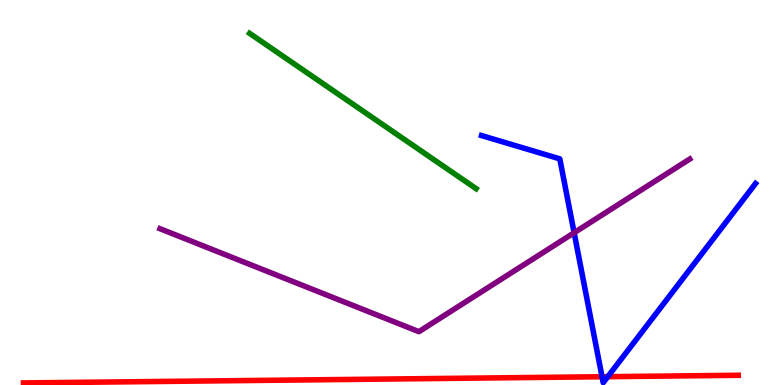[{'lines': ['blue', 'red'], 'intersections': [{'x': 7.77, 'y': 0.214}, {'x': 7.84, 'y': 0.216}]}, {'lines': ['green', 'red'], 'intersections': []}, {'lines': ['purple', 'red'], 'intersections': []}, {'lines': ['blue', 'green'], 'intersections': []}, {'lines': ['blue', 'purple'], 'intersections': [{'x': 7.41, 'y': 3.95}]}, {'lines': ['green', 'purple'], 'intersections': []}]